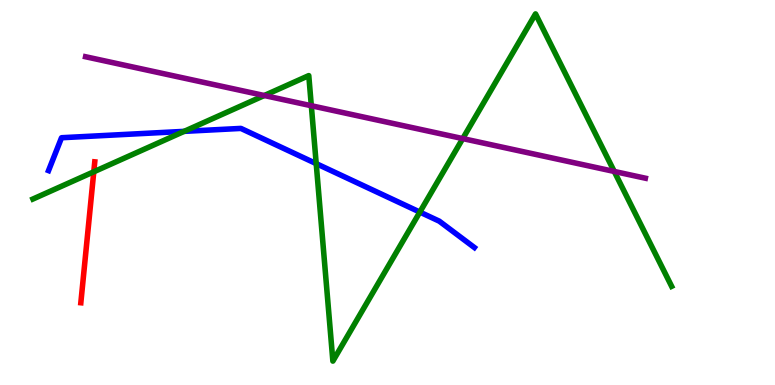[{'lines': ['blue', 'red'], 'intersections': []}, {'lines': ['green', 'red'], 'intersections': [{'x': 1.21, 'y': 5.54}]}, {'lines': ['purple', 'red'], 'intersections': []}, {'lines': ['blue', 'green'], 'intersections': [{'x': 2.38, 'y': 6.59}, {'x': 4.08, 'y': 5.75}, {'x': 5.42, 'y': 4.49}]}, {'lines': ['blue', 'purple'], 'intersections': []}, {'lines': ['green', 'purple'], 'intersections': [{'x': 3.41, 'y': 7.52}, {'x': 4.02, 'y': 7.25}, {'x': 5.97, 'y': 6.4}, {'x': 7.93, 'y': 5.55}]}]